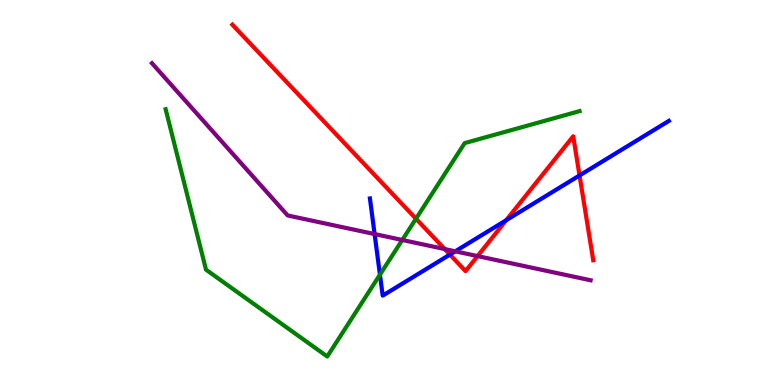[{'lines': ['blue', 'red'], 'intersections': [{'x': 5.81, 'y': 3.39}, {'x': 6.53, 'y': 4.28}, {'x': 7.48, 'y': 5.44}]}, {'lines': ['green', 'red'], 'intersections': [{'x': 5.37, 'y': 4.32}]}, {'lines': ['purple', 'red'], 'intersections': [{'x': 5.74, 'y': 3.53}, {'x': 6.16, 'y': 3.35}]}, {'lines': ['blue', 'green'], 'intersections': [{'x': 4.9, 'y': 2.87}]}, {'lines': ['blue', 'purple'], 'intersections': [{'x': 4.83, 'y': 3.92}, {'x': 5.87, 'y': 3.47}]}, {'lines': ['green', 'purple'], 'intersections': [{'x': 5.19, 'y': 3.77}]}]